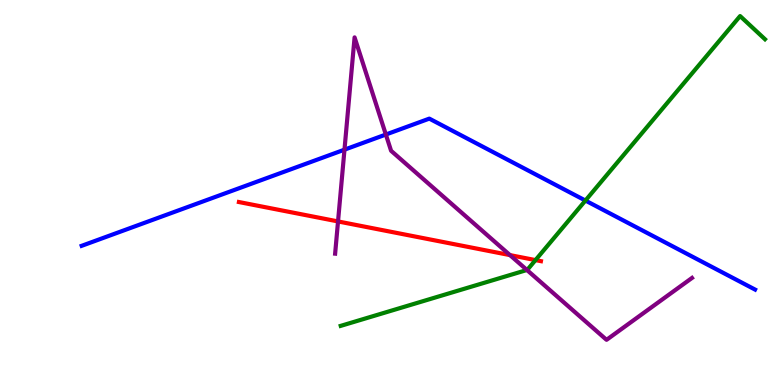[{'lines': ['blue', 'red'], 'intersections': []}, {'lines': ['green', 'red'], 'intersections': [{'x': 6.91, 'y': 3.24}]}, {'lines': ['purple', 'red'], 'intersections': [{'x': 4.36, 'y': 4.25}, {'x': 6.58, 'y': 3.37}]}, {'lines': ['blue', 'green'], 'intersections': [{'x': 7.55, 'y': 4.79}]}, {'lines': ['blue', 'purple'], 'intersections': [{'x': 4.44, 'y': 6.11}, {'x': 4.98, 'y': 6.51}]}, {'lines': ['green', 'purple'], 'intersections': [{'x': 6.8, 'y': 2.99}]}]